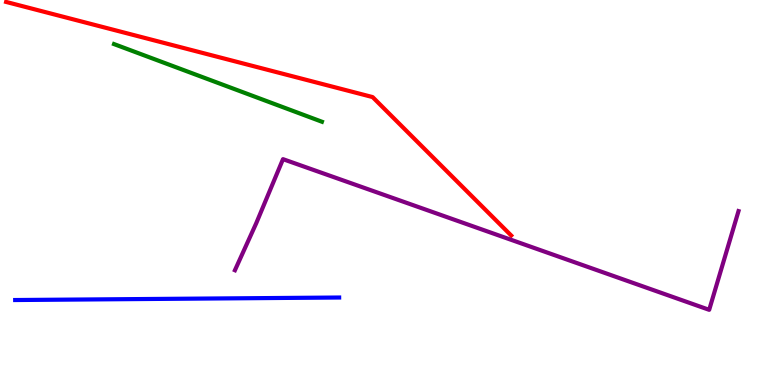[{'lines': ['blue', 'red'], 'intersections': []}, {'lines': ['green', 'red'], 'intersections': []}, {'lines': ['purple', 'red'], 'intersections': []}, {'lines': ['blue', 'green'], 'intersections': []}, {'lines': ['blue', 'purple'], 'intersections': []}, {'lines': ['green', 'purple'], 'intersections': []}]